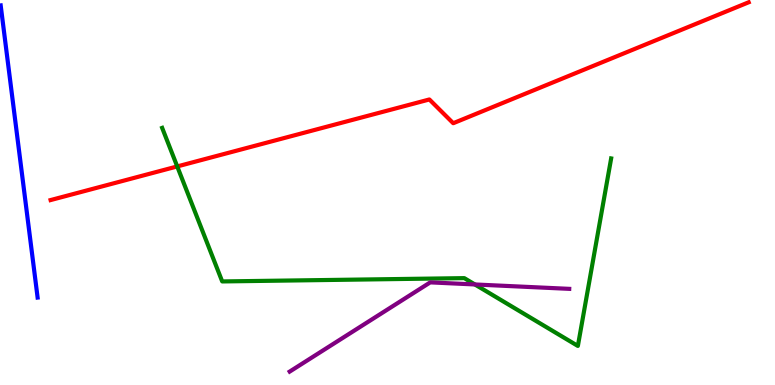[{'lines': ['blue', 'red'], 'intersections': []}, {'lines': ['green', 'red'], 'intersections': [{'x': 2.29, 'y': 5.68}]}, {'lines': ['purple', 'red'], 'intersections': []}, {'lines': ['blue', 'green'], 'intersections': []}, {'lines': ['blue', 'purple'], 'intersections': []}, {'lines': ['green', 'purple'], 'intersections': [{'x': 6.13, 'y': 2.61}]}]